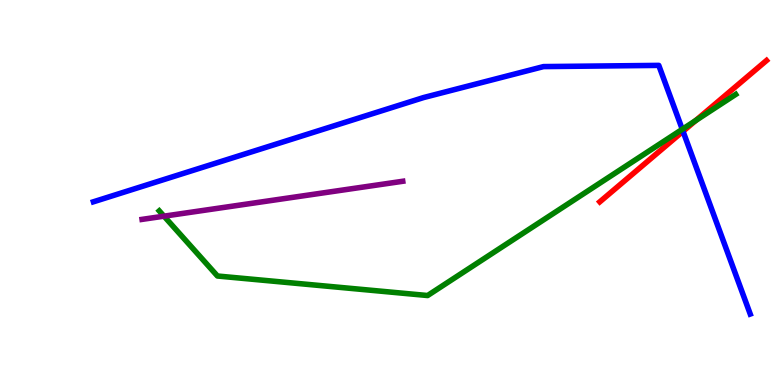[{'lines': ['blue', 'red'], 'intersections': [{'x': 8.81, 'y': 6.59}]}, {'lines': ['green', 'red'], 'intersections': [{'x': 8.98, 'y': 6.87}]}, {'lines': ['purple', 'red'], 'intersections': []}, {'lines': ['blue', 'green'], 'intersections': [{'x': 8.8, 'y': 6.64}]}, {'lines': ['blue', 'purple'], 'intersections': []}, {'lines': ['green', 'purple'], 'intersections': [{'x': 2.12, 'y': 4.39}]}]